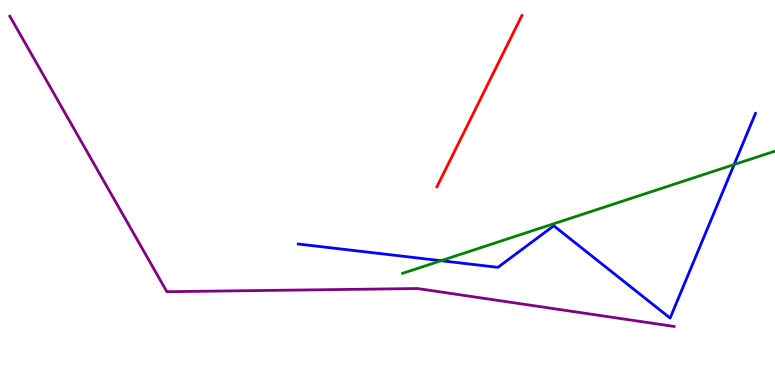[{'lines': ['blue', 'red'], 'intersections': []}, {'lines': ['green', 'red'], 'intersections': []}, {'lines': ['purple', 'red'], 'intersections': []}, {'lines': ['blue', 'green'], 'intersections': [{'x': 5.69, 'y': 3.23}, {'x': 9.47, 'y': 5.73}]}, {'lines': ['blue', 'purple'], 'intersections': []}, {'lines': ['green', 'purple'], 'intersections': []}]